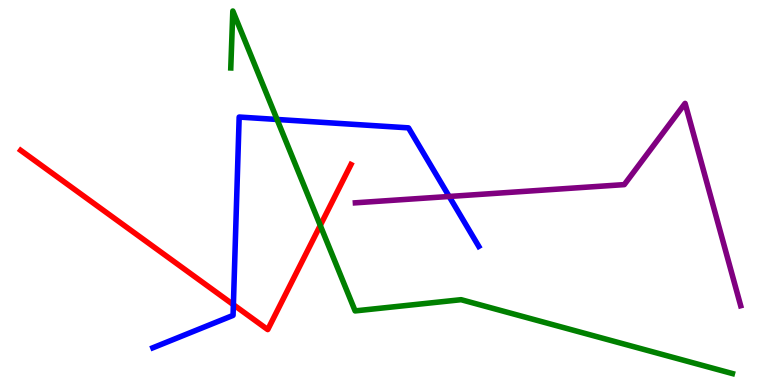[{'lines': ['blue', 'red'], 'intersections': [{'x': 3.01, 'y': 2.09}]}, {'lines': ['green', 'red'], 'intersections': [{'x': 4.13, 'y': 4.14}]}, {'lines': ['purple', 'red'], 'intersections': []}, {'lines': ['blue', 'green'], 'intersections': [{'x': 3.57, 'y': 6.9}]}, {'lines': ['blue', 'purple'], 'intersections': [{'x': 5.8, 'y': 4.9}]}, {'lines': ['green', 'purple'], 'intersections': []}]